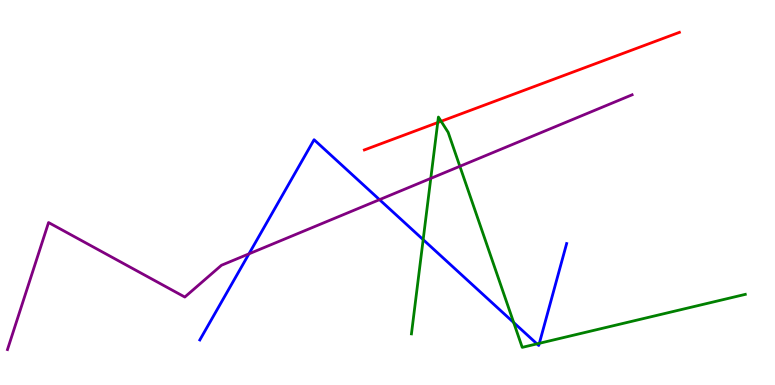[{'lines': ['blue', 'red'], 'intersections': []}, {'lines': ['green', 'red'], 'intersections': [{'x': 5.65, 'y': 6.82}, {'x': 5.69, 'y': 6.85}]}, {'lines': ['purple', 'red'], 'intersections': []}, {'lines': ['blue', 'green'], 'intersections': [{'x': 5.46, 'y': 3.78}, {'x': 6.63, 'y': 1.62}, {'x': 6.93, 'y': 1.07}, {'x': 6.96, 'y': 1.08}]}, {'lines': ['blue', 'purple'], 'intersections': [{'x': 3.21, 'y': 3.41}, {'x': 4.9, 'y': 4.81}]}, {'lines': ['green', 'purple'], 'intersections': [{'x': 5.56, 'y': 5.37}, {'x': 5.93, 'y': 5.68}]}]